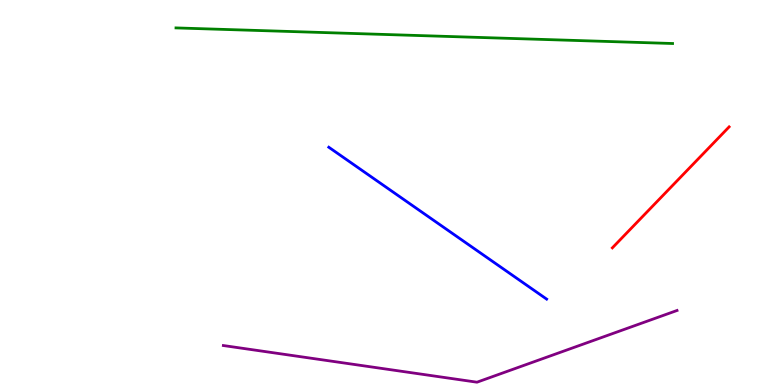[{'lines': ['blue', 'red'], 'intersections': []}, {'lines': ['green', 'red'], 'intersections': []}, {'lines': ['purple', 'red'], 'intersections': []}, {'lines': ['blue', 'green'], 'intersections': []}, {'lines': ['blue', 'purple'], 'intersections': []}, {'lines': ['green', 'purple'], 'intersections': []}]